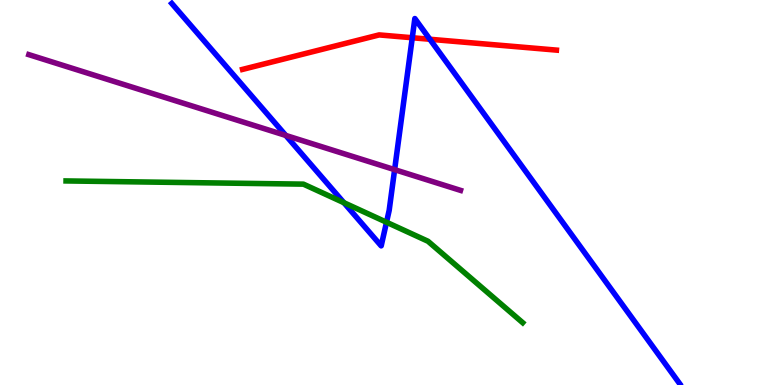[{'lines': ['blue', 'red'], 'intersections': [{'x': 5.32, 'y': 9.02}, {'x': 5.55, 'y': 8.98}]}, {'lines': ['green', 'red'], 'intersections': []}, {'lines': ['purple', 'red'], 'intersections': []}, {'lines': ['blue', 'green'], 'intersections': [{'x': 4.44, 'y': 4.74}, {'x': 4.99, 'y': 4.23}]}, {'lines': ['blue', 'purple'], 'intersections': [{'x': 3.69, 'y': 6.48}, {'x': 5.09, 'y': 5.59}]}, {'lines': ['green', 'purple'], 'intersections': []}]